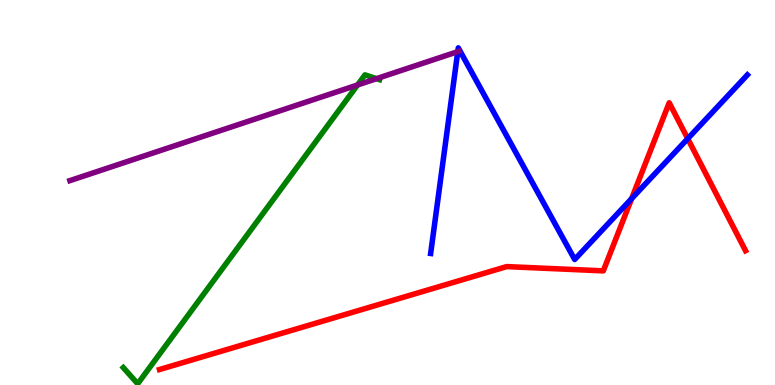[{'lines': ['blue', 'red'], 'intersections': [{'x': 8.15, 'y': 4.84}, {'x': 8.87, 'y': 6.4}]}, {'lines': ['green', 'red'], 'intersections': []}, {'lines': ['purple', 'red'], 'intersections': []}, {'lines': ['blue', 'green'], 'intersections': []}, {'lines': ['blue', 'purple'], 'intersections': [{'x': 5.91, 'y': 8.66}]}, {'lines': ['green', 'purple'], 'intersections': [{'x': 4.61, 'y': 7.79}, {'x': 4.86, 'y': 7.96}]}]